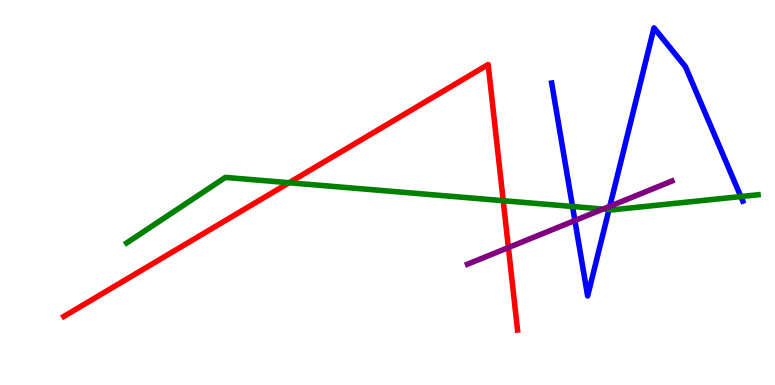[{'lines': ['blue', 'red'], 'intersections': []}, {'lines': ['green', 'red'], 'intersections': [{'x': 3.73, 'y': 5.25}, {'x': 6.49, 'y': 4.79}]}, {'lines': ['purple', 'red'], 'intersections': [{'x': 6.56, 'y': 3.57}]}, {'lines': ['blue', 'green'], 'intersections': [{'x': 7.39, 'y': 4.64}, {'x': 7.86, 'y': 4.56}, {'x': 9.56, 'y': 4.89}]}, {'lines': ['blue', 'purple'], 'intersections': [{'x': 7.42, 'y': 4.27}, {'x': 7.87, 'y': 4.64}]}, {'lines': ['green', 'purple'], 'intersections': [{'x': 7.78, 'y': 4.57}]}]